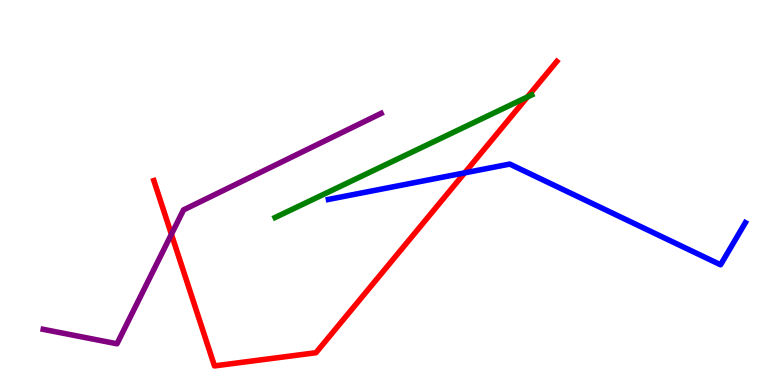[{'lines': ['blue', 'red'], 'intersections': [{'x': 6.0, 'y': 5.51}]}, {'lines': ['green', 'red'], 'intersections': [{'x': 6.81, 'y': 7.48}]}, {'lines': ['purple', 'red'], 'intersections': [{'x': 2.21, 'y': 3.92}]}, {'lines': ['blue', 'green'], 'intersections': []}, {'lines': ['blue', 'purple'], 'intersections': []}, {'lines': ['green', 'purple'], 'intersections': []}]